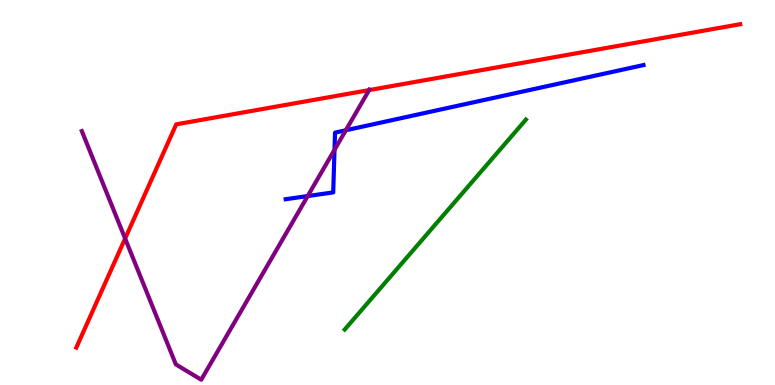[{'lines': ['blue', 'red'], 'intersections': []}, {'lines': ['green', 'red'], 'intersections': []}, {'lines': ['purple', 'red'], 'intersections': [{'x': 1.61, 'y': 3.8}, {'x': 4.76, 'y': 7.66}]}, {'lines': ['blue', 'green'], 'intersections': []}, {'lines': ['blue', 'purple'], 'intersections': [{'x': 3.97, 'y': 4.91}, {'x': 4.32, 'y': 6.11}, {'x': 4.46, 'y': 6.62}]}, {'lines': ['green', 'purple'], 'intersections': []}]